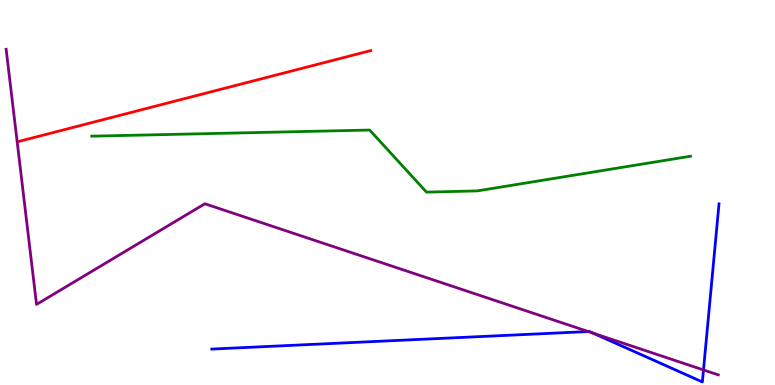[{'lines': ['blue', 'red'], 'intersections': []}, {'lines': ['green', 'red'], 'intersections': []}, {'lines': ['purple', 'red'], 'intersections': []}, {'lines': ['blue', 'green'], 'intersections': []}, {'lines': ['blue', 'purple'], 'intersections': [{'x': 7.59, 'y': 1.39}, {'x': 7.65, 'y': 1.35}, {'x': 9.08, 'y': 0.391}]}, {'lines': ['green', 'purple'], 'intersections': []}]